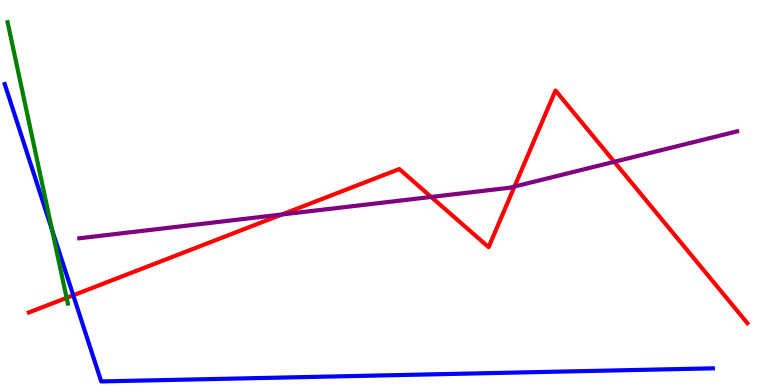[{'lines': ['blue', 'red'], 'intersections': [{'x': 0.945, 'y': 2.33}]}, {'lines': ['green', 'red'], 'intersections': [{'x': 0.859, 'y': 2.26}]}, {'lines': ['purple', 'red'], 'intersections': [{'x': 3.64, 'y': 4.43}, {'x': 5.56, 'y': 4.88}, {'x': 6.64, 'y': 5.15}, {'x': 7.93, 'y': 5.8}]}, {'lines': ['blue', 'green'], 'intersections': [{'x': 0.672, 'y': 4.03}]}, {'lines': ['blue', 'purple'], 'intersections': []}, {'lines': ['green', 'purple'], 'intersections': []}]